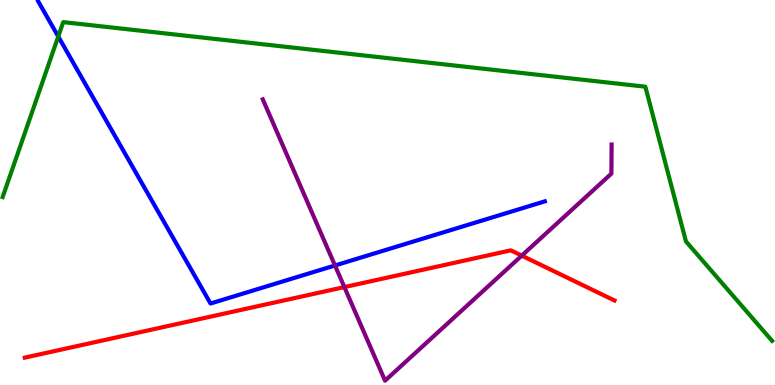[{'lines': ['blue', 'red'], 'intersections': []}, {'lines': ['green', 'red'], 'intersections': []}, {'lines': ['purple', 'red'], 'intersections': [{'x': 4.44, 'y': 2.54}, {'x': 6.73, 'y': 3.36}]}, {'lines': ['blue', 'green'], 'intersections': [{'x': 0.752, 'y': 9.05}]}, {'lines': ['blue', 'purple'], 'intersections': [{'x': 4.32, 'y': 3.1}]}, {'lines': ['green', 'purple'], 'intersections': []}]